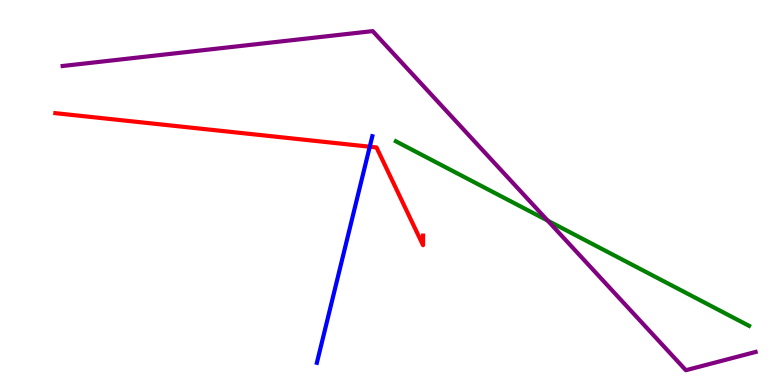[{'lines': ['blue', 'red'], 'intersections': [{'x': 4.77, 'y': 6.19}]}, {'lines': ['green', 'red'], 'intersections': []}, {'lines': ['purple', 'red'], 'intersections': []}, {'lines': ['blue', 'green'], 'intersections': []}, {'lines': ['blue', 'purple'], 'intersections': []}, {'lines': ['green', 'purple'], 'intersections': [{'x': 7.07, 'y': 4.27}]}]